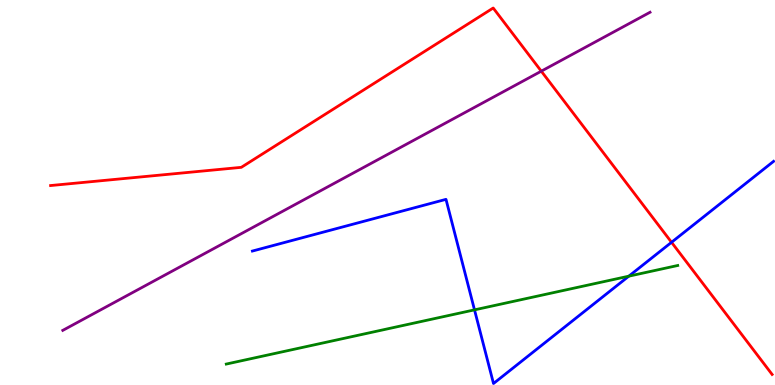[{'lines': ['blue', 'red'], 'intersections': [{'x': 8.66, 'y': 3.71}]}, {'lines': ['green', 'red'], 'intersections': []}, {'lines': ['purple', 'red'], 'intersections': [{'x': 6.98, 'y': 8.15}]}, {'lines': ['blue', 'green'], 'intersections': [{'x': 6.12, 'y': 1.95}, {'x': 8.11, 'y': 2.83}]}, {'lines': ['blue', 'purple'], 'intersections': []}, {'lines': ['green', 'purple'], 'intersections': []}]